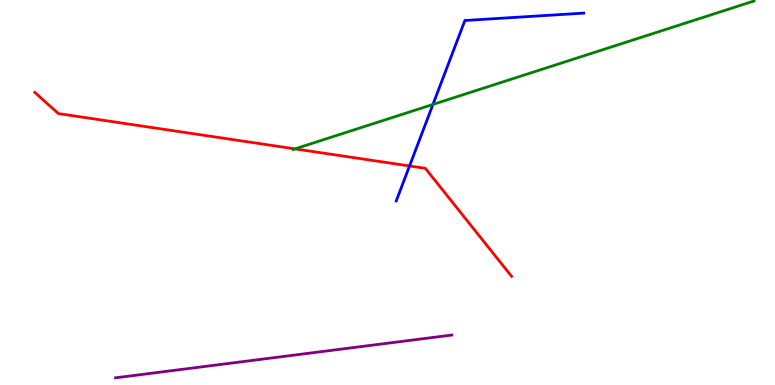[{'lines': ['blue', 'red'], 'intersections': [{'x': 5.28, 'y': 5.69}]}, {'lines': ['green', 'red'], 'intersections': [{'x': 3.81, 'y': 6.13}]}, {'lines': ['purple', 'red'], 'intersections': []}, {'lines': ['blue', 'green'], 'intersections': [{'x': 5.59, 'y': 7.29}]}, {'lines': ['blue', 'purple'], 'intersections': []}, {'lines': ['green', 'purple'], 'intersections': []}]